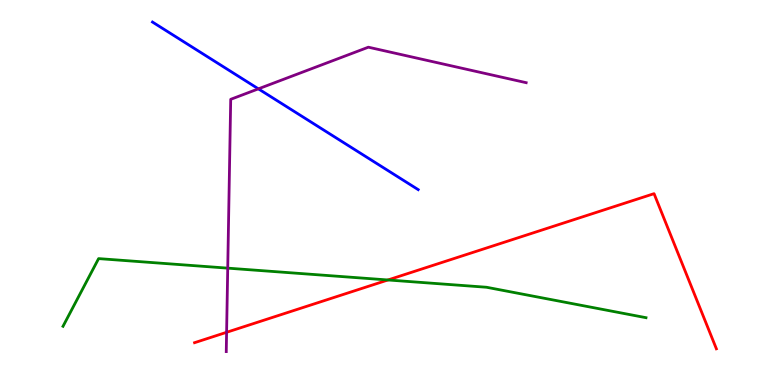[{'lines': ['blue', 'red'], 'intersections': []}, {'lines': ['green', 'red'], 'intersections': [{'x': 5.01, 'y': 2.73}]}, {'lines': ['purple', 'red'], 'intersections': [{'x': 2.92, 'y': 1.37}]}, {'lines': ['blue', 'green'], 'intersections': []}, {'lines': ['blue', 'purple'], 'intersections': [{'x': 3.33, 'y': 7.69}]}, {'lines': ['green', 'purple'], 'intersections': [{'x': 2.94, 'y': 3.04}]}]